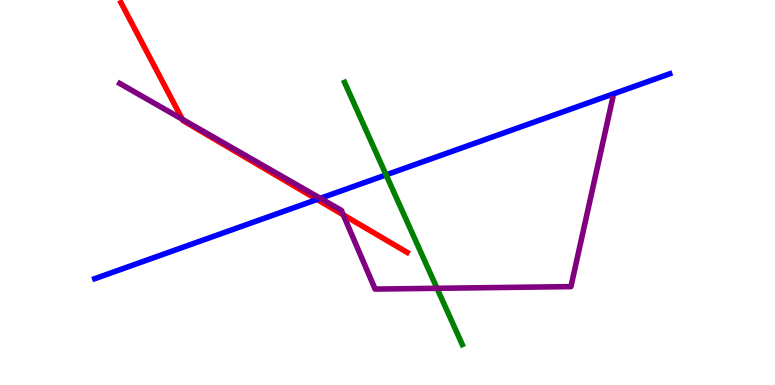[{'lines': ['blue', 'red'], 'intersections': [{'x': 4.09, 'y': 4.82}]}, {'lines': ['green', 'red'], 'intersections': []}, {'lines': ['purple', 'red'], 'intersections': [{'x': 2.35, 'y': 6.9}, {'x': 4.43, 'y': 4.42}]}, {'lines': ['blue', 'green'], 'intersections': [{'x': 4.98, 'y': 5.46}]}, {'lines': ['blue', 'purple'], 'intersections': [{'x': 4.13, 'y': 4.85}]}, {'lines': ['green', 'purple'], 'intersections': [{'x': 5.64, 'y': 2.51}]}]